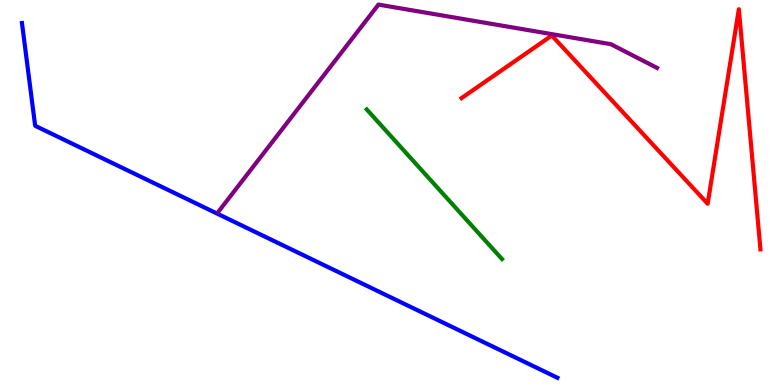[{'lines': ['blue', 'red'], 'intersections': []}, {'lines': ['green', 'red'], 'intersections': []}, {'lines': ['purple', 'red'], 'intersections': []}, {'lines': ['blue', 'green'], 'intersections': []}, {'lines': ['blue', 'purple'], 'intersections': []}, {'lines': ['green', 'purple'], 'intersections': []}]